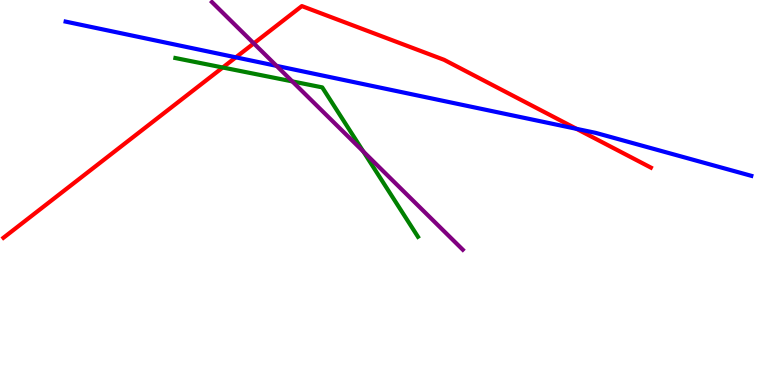[{'lines': ['blue', 'red'], 'intersections': [{'x': 3.04, 'y': 8.51}, {'x': 7.44, 'y': 6.65}]}, {'lines': ['green', 'red'], 'intersections': [{'x': 2.87, 'y': 8.25}]}, {'lines': ['purple', 'red'], 'intersections': [{'x': 3.27, 'y': 8.87}]}, {'lines': ['blue', 'green'], 'intersections': []}, {'lines': ['blue', 'purple'], 'intersections': [{'x': 3.57, 'y': 8.29}]}, {'lines': ['green', 'purple'], 'intersections': [{'x': 3.77, 'y': 7.89}, {'x': 4.69, 'y': 6.06}]}]